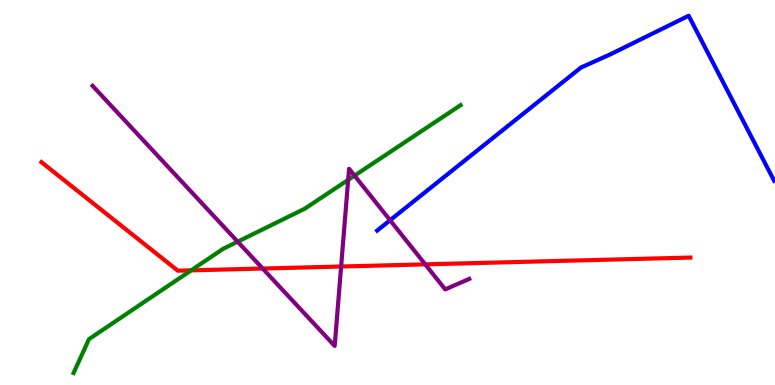[{'lines': ['blue', 'red'], 'intersections': []}, {'lines': ['green', 'red'], 'intersections': [{'x': 2.47, 'y': 2.98}]}, {'lines': ['purple', 'red'], 'intersections': [{'x': 3.39, 'y': 3.03}, {'x': 4.4, 'y': 3.08}, {'x': 5.49, 'y': 3.13}]}, {'lines': ['blue', 'green'], 'intersections': []}, {'lines': ['blue', 'purple'], 'intersections': [{'x': 5.03, 'y': 4.28}]}, {'lines': ['green', 'purple'], 'intersections': [{'x': 3.07, 'y': 3.72}, {'x': 4.49, 'y': 5.33}, {'x': 4.57, 'y': 5.44}]}]